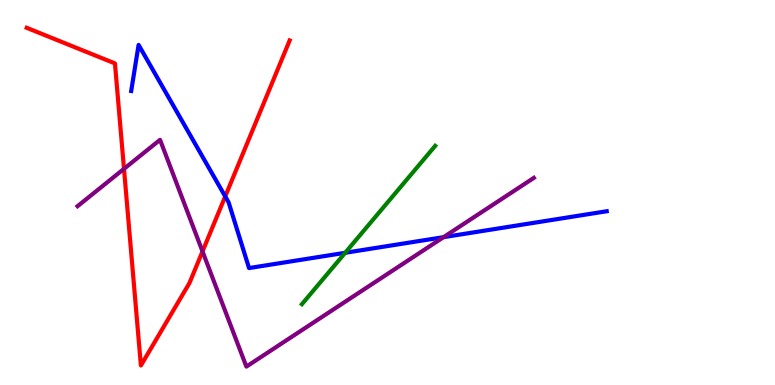[{'lines': ['blue', 'red'], 'intersections': [{'x': 2.91, 'y': 4.9}]}, {'lines': ['green', 'red'], 'intersections': []}, {'lines': ['purple', 'red'], 'intersections': [{'x': 1.6, 'y': 5.61}, {'x': 2.61, 'y': 3.47}]}, {'lines': ['blue', 'green'], 'intersections': [{'x': 4.45, 'y': 3.43}]}, {'lines': ['blue', 'purple'], 'intersections': [{'x': 5.72, 'y': 3.84}]}, {'lines': ['green', 'purple'], 'intersections': []}]